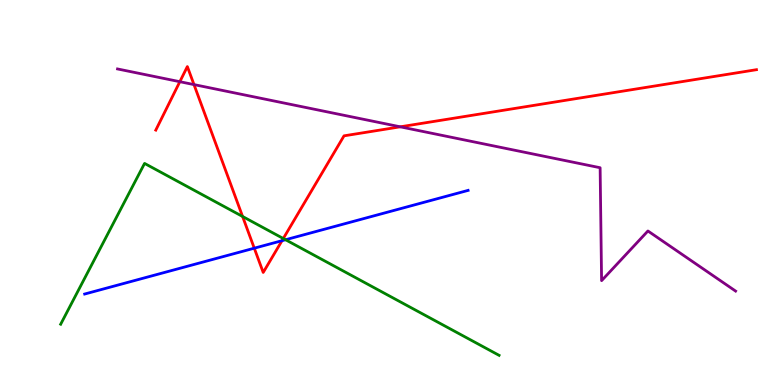[{'lines': ['blue', 'red'], 'intersections': [{'x': 3.28, 'y': 3.55}, {'x': 3.64, 'y': 3.75}]}, {'lines': ['green', 'red'], 'intersections': [{'x': 3.13, 'y': 4.38}, {'x': 3.66, 'y': 3.8}]}, {'lines': ['purple', 'red'], 'intersections': [{'x': 2.32, 'y': 7.88}, {'x': 2.5, 'y': 7.8}, {'x': 5.16, 'y': 6.71}]}, {'lines': ['blue', 'green'], 'intersections': [{'x': 3.68, 'y': 3.77}]}, {'lines': ['blue', 'purple'], 'intersections': []}, {'lines': ['green', 'purple'], 'intersections': []}]